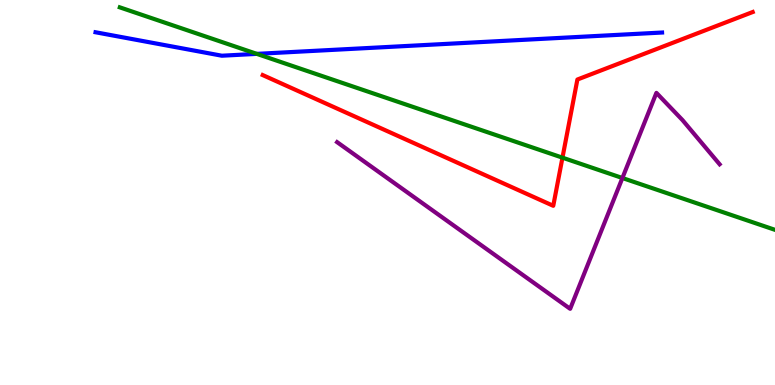[{'lines': ['blue', 'red'], 'intersections': []}, {'lines': ['green', 'red'], 'intersections': [{'x': 7.26, 'y': 5.9}]}, {'lines': ['purple', 'red'], 'intersections': []}, {'lines': ['blue', 'green'], 'intersections': [{'x': 3.31, 'y': 8.6}]}, {'lines': ['blue', 'purple'], 'intersections': []}, {'lines': ['green', 'purple'], 'intersections': [{'x': 8.03, 'y': 5.38}]}]